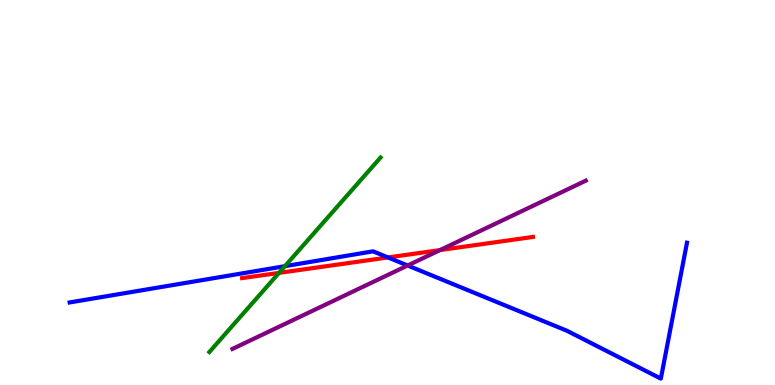[{'lines': ['blue', 'red'], 'intersections': [{'x': 5.01, 'y': 3.31}]}, {'lines': ['green', 'red'], 'intersections': [{'x': 3.6, 'y': 2.91}]}, {'lines': ['purple', 'red'], 'intersections': [{'x': 5.68, 'y': 3.5}]}, {'lines': ['blue', 'green'], 'intersections': [{'x': 3.68, 'y': 3.09}]}, {'lines': ['blue', 'purple'], 'intersections': [{'x': 5.26, 'y': 3.1}]}, {'lines': ['green', 'purple'], 'intersections': []}]